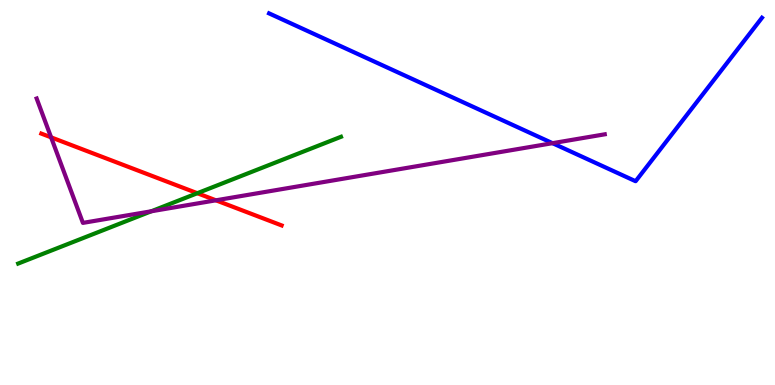[{'lines': ['blue', 'red'], 'intersections': []}, {'lines': ['green', 'red'], 'intersections': [{'x': 2.55, 'y': 4.98}]}, {'lines': ['purple', 'red'], 'intersections': [{'x': 0.659, 'y': 6.43}, {'x': 2.79, 'y': 4.8}]}, {'lines': ['blue', 'green'], 'intersections': []}, {'lines': ['blue', 'purple'], 'intersections': [{'x': 7.13, 'y': 6.28}]}, {'lines': ['green', 'purple'], 'intersections': [{'x': 1.95, 'y': 4.51}]}]